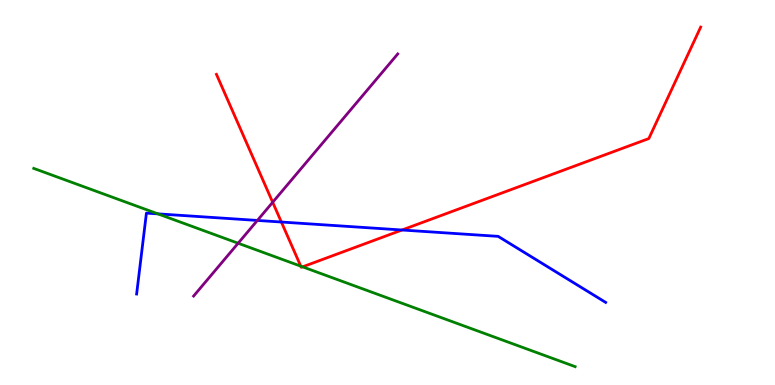[{'lines': ['blue', 'red'], 'intersections': [{'x': 3.63, 'y': 4.23}, {'x': 5.19, 'y': 4.03}]}, {'lines': ['green', 'red'], 'intersections': [{'x': 3.88, 'y': 3.09}, {'x': 3.9, 'y': 3.07}]}, {'lines': ['purple', 'red'], 'intersections': [{'x': 3.52, 'y': 4.75}]}, {'lines': ['blue', 'green'], 'intersections': [{'x': 2.04, 'y': 4.45}]}, {'lines': ['blue', 'purple'], 'intersections': [{'x': 3.32, 'y': 4.27}]}, {'lines': ['green', 'purple'], 'intersections': [{'x': 3.07, 'y': 3.68}]}]